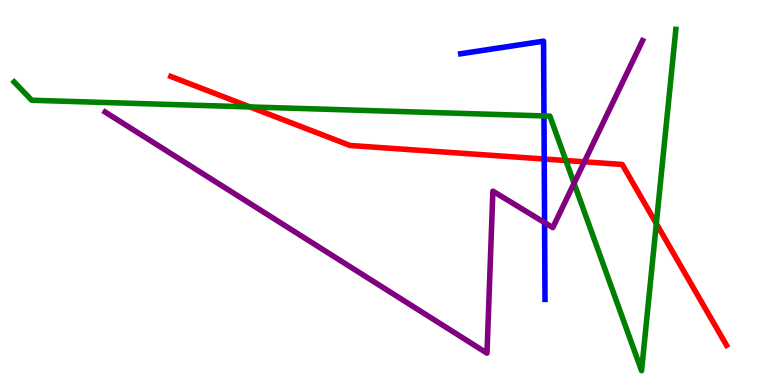[{'lines': ['blue', 'red'], 'intersections': [{'x': 7.02, 'y': 5.87}]}, {'lines': ['green', 'red'], 'intersections': [{'x': 3.22, 'y': 7.22}, {'x': 7.3, 'y': 5.83}, {'x': 8.47, 'y': 4.19}]}, {'lines': ['purple', 'red'], 'intersections': [{'x': 7.54, 'y': 5.8}]}, {'lines': ['blue', 'green'], 'intersections': [{'x': 7.02, 'y': 6.99}]}, {'lines': ['blue', 'purple'], 'intersections': [{'x': 7.03, 'y': 4.22}]}, {'lines': ['green', 'purple'], 'intersections': [{'x': 7.41, 'y': 5.24}]}]